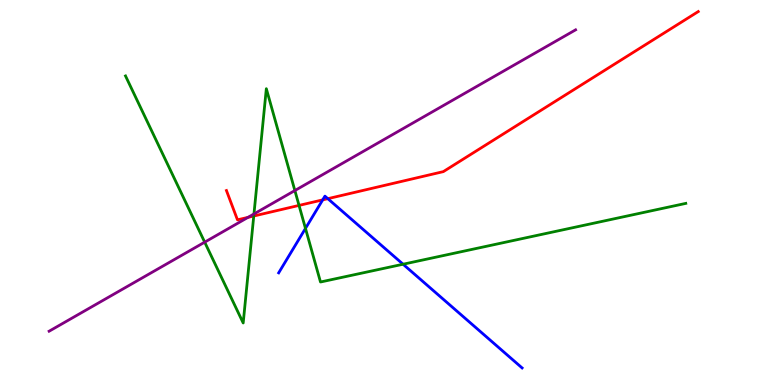[{'lines': ['blue', 'red'], 'intersections': [{'x': 4.16, 'y': 4.81}, {'x': 4.23, 'y': 4.84}]}, {'lines': ['green', 'red'], 'intersections': [{'x': 3.27, 'y': 4.39}, {'x': 3.86, 'y': 4.66}]}, {'lines': ['purple', 'red'], 'intersections': [{'x': 3.2, 'y': 4.35}]}, {'lines': ['blue', 'green'], 'intersections': [{'x': 3.94, 'y': 4.07}, {'x': 5.2, 'y': 3.14}]}, {'lines': ['blue', 'purple'], 'intersections': []}, {'lines': ['green', 'purple'], 'intersections': [{'x': 2.64, 'y': 3.71}, {'x': 3.28, 'y': 4.44}, {'x': 3.8, 'y': 5.05}]}]